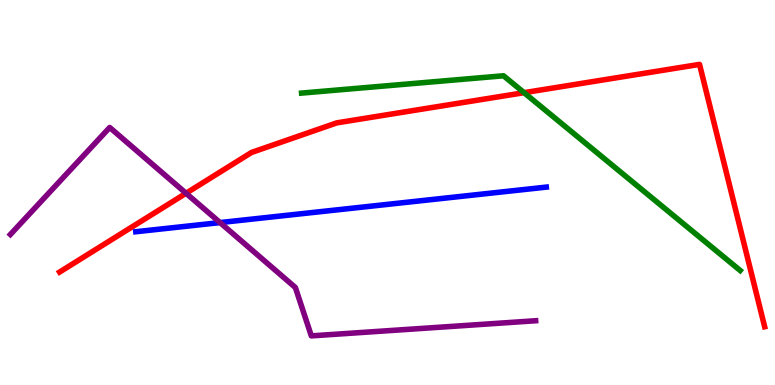[{'lines': ['blue', 'red'], 'intersections': []}, {'lines': ['green', 'red'], 'intersections': [{'x': 6.76, 'y': 7.59}]}, {'lines': ['purple', 'red'], 'intersections': [{'x': 2.4, 'y': 4.98}]}, {'lines': ['blue', 'green'], 'intersections': []}, {'lines': ['blue', 'purple'], 'intersections': [{'x': 2.84, 'y': 4.22}]}, {'lines': ['green', 'purple'], 'intersections': []}]